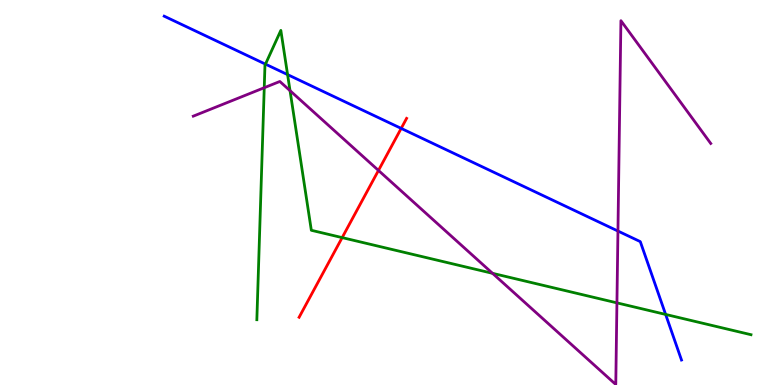[{'lines': ['blue', 'red'], 'intersections': [{'x': 5.18, 'y': 6.66}]}, {'lines': ['green', 'red'], 'intersections': [{'x': 4.41, 'y': 3.83}]}, {'lines': ['purple', 'red'], 'intersections': [{'x': 4.88, 'y': 5.57}]}, {'lines': ['blue', 'green'], 'intersections': [{'x': 3.43, 'y': 8.33}, {'x': 3.71, 'y': 8.06}, {'x': 8.59, 'y': 1.83}]}, {'lines': ['blue', 'purple'], 'intersections': [{'x': 7.97, 'y': 4.0}]}, {'lines': ['green', 'purple'], 'intersections': [{'x': 3.41, 'y': 7.72}, {'x': 3.74, 'y': 7.65}, {'x': 6.36, 'y': 2.9}, {'x': 7.96, 'y': 2.13}]}]